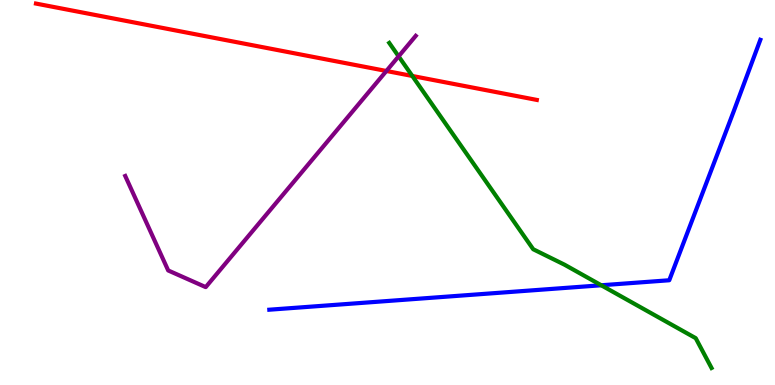[{'lines': ['blue', 'red'], 'intersections': []}, {'lines': ['green', 'red'], 'intersections': [{'x': 5.32, 'y': 8.03}]}, {'lines': ['purple', 'red'], 'intersections': [{'x': 4.99, 'y': 8.16}]}, {'lines': ['blue', 'green'], 'intersections': [{'x': 7.76, 'y': 2.59}]}, {'lines': ['blue', 'purple'], 'intersections': []}, {'lines': ['green', 'purple'], 'intersections': [{'x': 5.14, 'y': 8.54}]}]